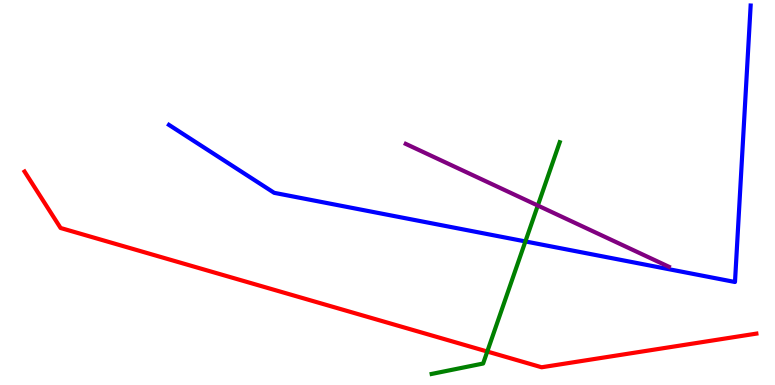[{'lines': ['blue', 'red'], 'intersections': []}, {'lines': ['green', 'red'], 'intersections': [{'x': 6.29, 'y': 0.869}]}, {'lines': ['purple', 'red'], 'intersections': []}, {'lines': ['blue', 'green'], 'intersections': [{'x': 6.78, 'y': 3.73}]}, {'lines': ['blue', 'purple'], 'intersections': []}, {'lines': ['green', 'purple'], 'intersections': [{'x': 6.94, 'y': 4.66}]}]